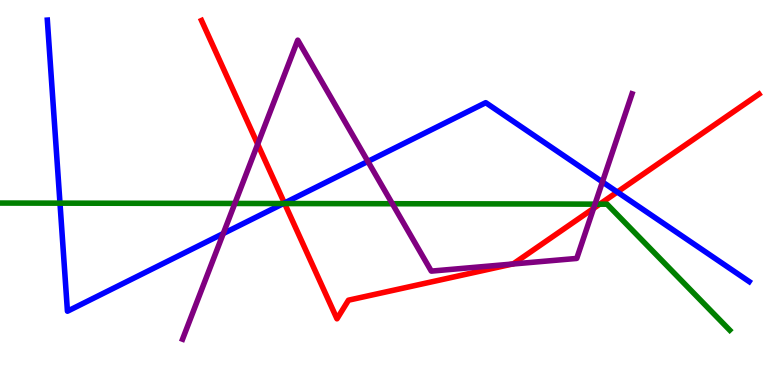[{'lines': ['blue', 'red'], 'intersections': [{'x': 3.67, 'y': 4.73}, {'x': 7.97, 'y': 5.01}]}, {'lines': ['green', 'red'], 'intersections': [{'x': 3.67, 'y': 4.71}, {'x': 7.74, 'y': 4.7}]}, {'lines': ['purple', 'red'], 'intersections': [{'x': 3.32, 'y': 6.25}, {'x': 6.61, 'y': 3.14}, {'x': 7.66, 'y': 4.59}]}, {'lines': ['blue', 'green'], 'intersections': [{'x': 0.774, 'y': 4.72}, {'x': 3.66, 'y': 4.71}]}, {'lines': ['blue', 'purple'], 'intersections': [{'x': 2.88, 'y': 3.93}, {'x': 4.75, 'y': 5.81}, {'x': 7.77, 'y': 5.27}]}, {'lines': ['green', 'purple'], 'intersections': [{'x': 3.03, 'y': 4.72}, {'x': 5.06, 'y': 4.71}, {'x': 7.68, 'y': 4.7}]}]